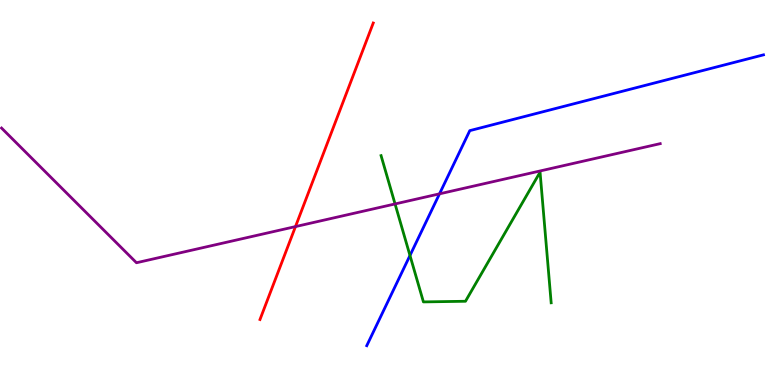[{'lines': ['blue', 'red'], 'intersections': []}, {'lines': ['green', 'red'], 'intersections': []}, {'lines': ['purple', 'red'], 'intersections': [{'x': 3.81, 'y': 4.11}]}, {'lines': ['blue', 'green'], 'intersections': [{'x': 5.29, 'y': 3.36}]}, {'lines': ['blue', 'purple'], 'intersections': [{'x': 5.67, 'y': 4.97}]}, {'lines': ['green', 'purple'], 'intersections': [{'x': 5.1, 'y': 4.7}]}]